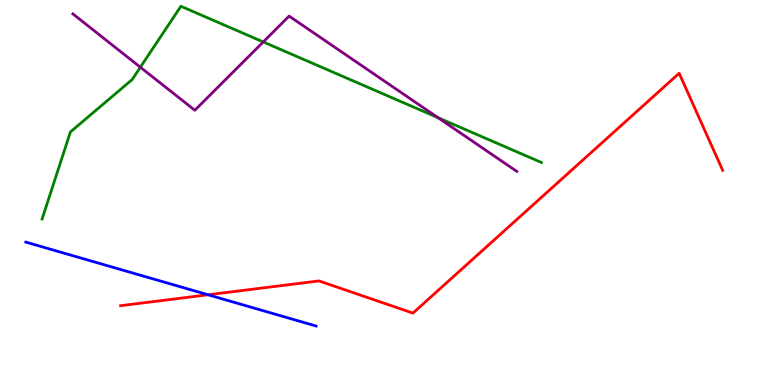[{'lines': ['blue', 'red'], 'intersections': [{'x': 2.68, 'y': 2.34}]}, {'lines': ['green', 'red'], 'intersections': []}, {'lines': ['purple', 'red'], 'intersections': []}, {'lines': ['blue', 'green'], 'intersections': []}, {'lines': ['blue', 'purple'], 'intersections': []}, {'lines': ['green', 'purple'], 'intersections': [{'x': 1.81, 'y': 8.25}, {'x': 3.4, 'y': 8.91}, {'x': 5.65, 'y': 6.94}]}]